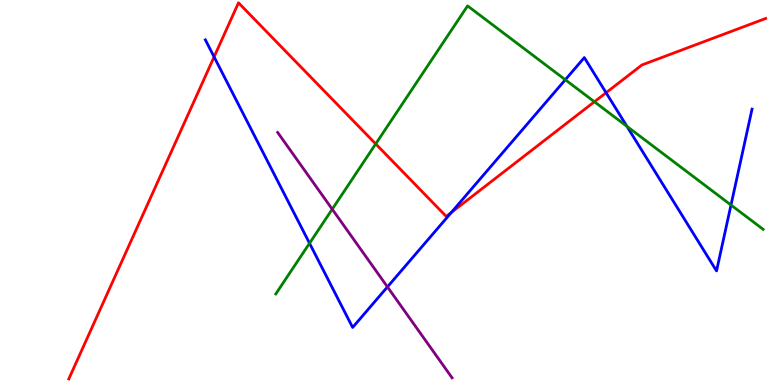[{'lines': ['blue', 'red'], 'intersections': [{'x': 2.76, 'y': 8.52}, {'x': 5.82, 'y': 4.48}, {'x': 7.82, 'y': 7.59}]}, {'lines': ['green', 'red'], 'intersections': [{'x': 4.85, 'y': 6.26}, {'x': 7.67, 'y': 7.36}]}, {'lines': ['purple', 'red'], 'intersections': []}, {'lines': ['blue', 'green'], 'intersections': [{'x': 3.99, 'y': 3.68}, {'x': 7.29, 'y': 7.93}, {'x': 8.09, 'y': 6.72}, {'x': 9.43, 'y': 4.67}]}, {'lines': ['blue', 'purple'], 'intersections': [{'x': 5.0, 'y': 2.55}]}, {'lines': ['green', 'purple'], 'intersections': [{'x': 4.29, 'y': 4.57}]}]